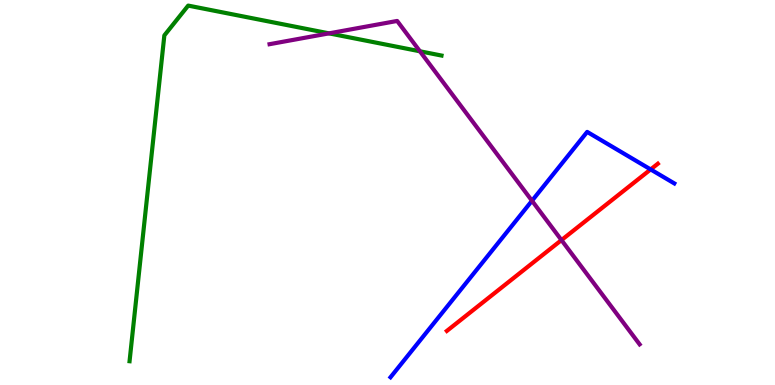[{'lines': ['blue', 'red'], 'intersections': [{'x': 8.4, 'y': 5.6}]}, {'lines': ['green', 'red'], 'intersections': []}, {'lines': ['purple', 'red'], 'intersections': [{'x': 7.24, 'y': 3.76}]}, {'lines': ['blue', 'green'], 'intersections': []}, {'lines': ['blue', 'purple'], 'intersections': [{'x': 6.86, 'y': 4.79}]}, {'lines': ['green', 'purple'], 'intersections': [{'x': 4.25, 'y': 9.13}, {'x': 5.42, 'y': 8.67}]}]